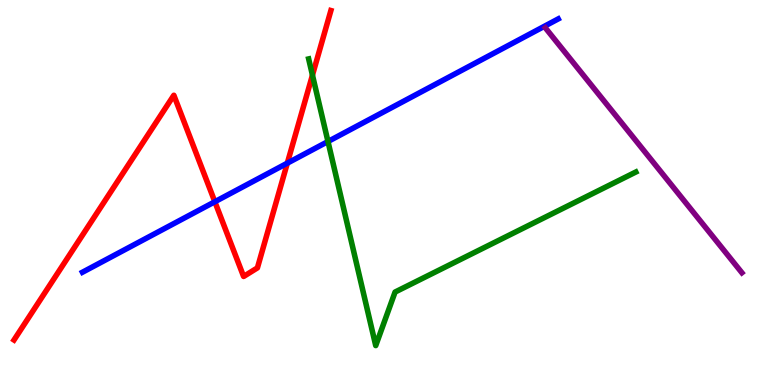[{'lines': ['blue', 'red'], 'intersections': [{'x': 2.77, 'y': 4.76}, {'x': 3.71, 'y': 5.76}]}, {'lines': ['green', 'red'], 'intersections': [{'x': 4.03, 'y': 8.05}]}, {'lines': ['purple', 'red'], 'intersections': []}, {'lines': ['blue', 'green'], 'intersections': [{'x': 4.23, 'y': 6.32}]}, {'lines': ['blue', 'purple'], 'intersections': []}, {'lines': ['green', 'purple'], 'intersections': []}]